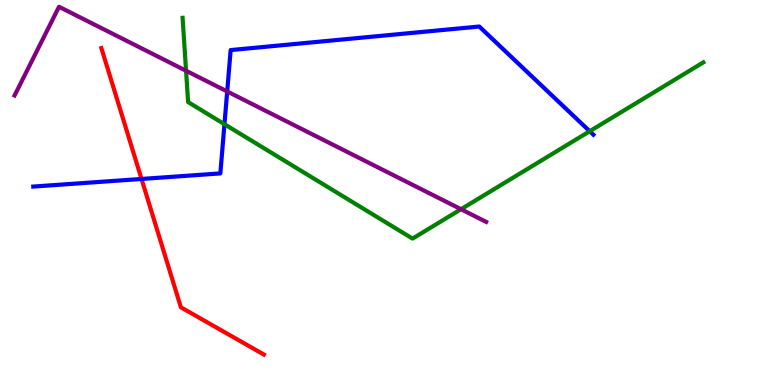[{'lines': ['blue', 'red'], 'intersections': [{'x': 1.83, 'y': 5.35}]}, {'lines': ['green', 'red'], 'intersections': []}, {'lines': ['purple', 'red'], 'intersections': []}, {'lines': ['blue', 'green'], 'intersections': [{'x': 2.9, 'y': 6.77}, {'x': 7.61, 'y': 6.59}]}, {'lines': ['blue', 'purple'], 'intersections': [{'x': 2.93, 'y': 7.62}]}, {'lines': ['green', 'purple'], 'intersections': [{'x': 2.4, 'y': 8.16}, {'x': 5.95, 'y': 4.57}]}]